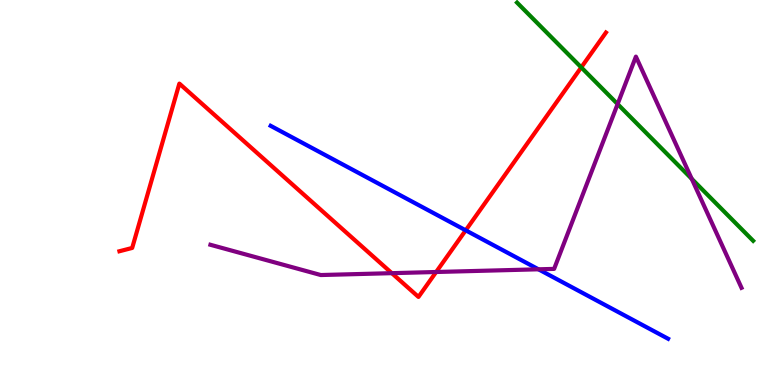[{'lines': ['blue', 'red'], 'intersections': [{'x': 6.01, 'y': 4.02}]}, {'lines': ['green', 'red'], 'intersections': [{'x': 7.5, 'y': 8.25}]}, {'lines': ['purple', 'red'], 'intersections': [{'x': 5.06, 'y': 2.9}, {'x': 5.63, 'y': 2.94}]}, {'lines': ['blue', 'green'], 'intersections': []}, {'lines': ['blue', 'purple'], 'intersections': [{'x': 6.95, 'y': 3.01}]}, {'lines': ['green', 'purple'], 'intersections': [{'x': 7.97, 'y': 7.3}, {'x': 8.93, 'y': 5.35}]}]